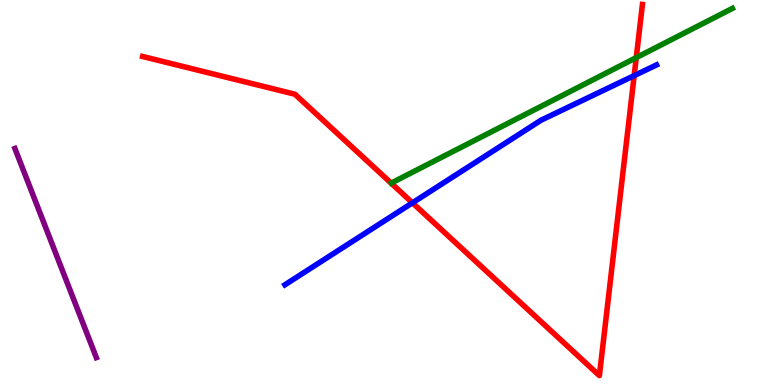[{'lines': ['blue', 'red'], 'intersections': [{'x': 5.32, 'y': 4.73}, {'x': 8.18, 'y': 8.04}]}, {'lines': ['green', 'red'], 'intersections': [{'x': 8.21, 'y': 8.5}]}, {'lines': ['purple', 'red'], 'intersections': []}, {'lines': ['blue', 'green'], 'intersections': []}, {'lines': ['blue', 'purple'], 'intersections': []}, {'lines': ['green', 'purple'], 'intersections': []}]